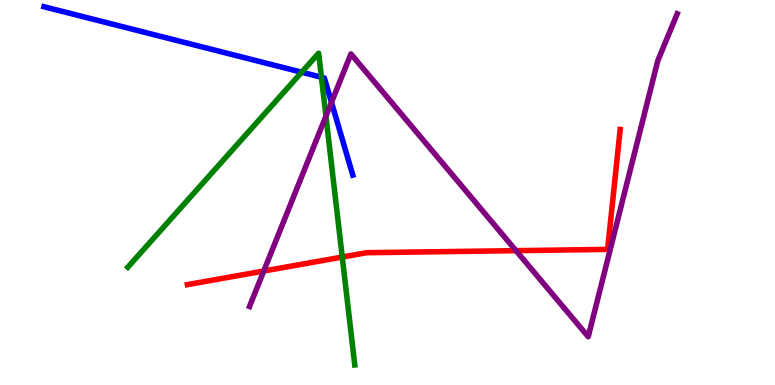[{'lines': ['blue', 'red'], 'intersections': []}, {'lines': ['green', 'red'], 'intersections': [{'x': 4.42, 'y': 3.32}]}, {'lines': ['purple', 'red'], 'intersections': [{'x': 3.4, 'y': 2.96}, {'x': 6.66, 'y': 3.49}]}, {'lines': ['blue', 'green'], 'intersections': [{'x': 3.89, 'y': 8.12}, {'x': 4.15, 'y': 7.99}]}, {'lines': ['blue', 'purple'], 'intersections': [{'x': 4.28, 'y': 7.34}]}, {'lines': ['green', 'purple'], 'intersections': [{'x': 4.21, 'y': 6.98}]}]